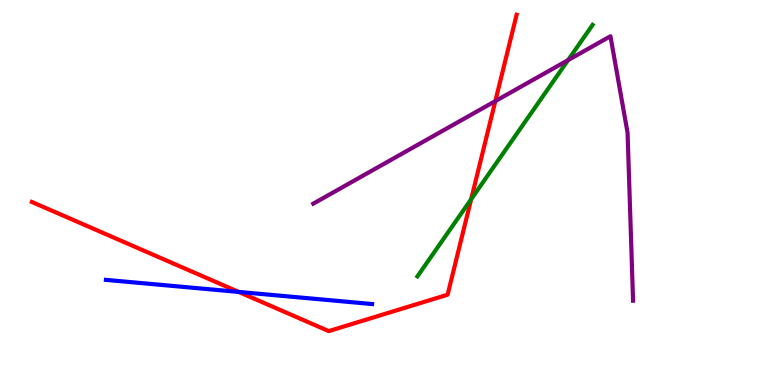[{'lines': ['blue', 'red'], 'intersections': [{'x': 3.08, 'y': 2.42}]}, {'lines': ['green', 'red'], 'intersections': [{'x': 6.08, 'y': 4.82}]}, {'lines': ['purple', 'red'], 'intersections': [{'x': 6.39, 'y': 7.37}]}, {'lines': ['blue', 'green'], 'intersections': []}, {'lines': ['blue', 'purple'], 'intersections': []}, {'lines': ['green', 'purple'], 'intersections': [{'x': 7.33, 'y': 8.44}]}]